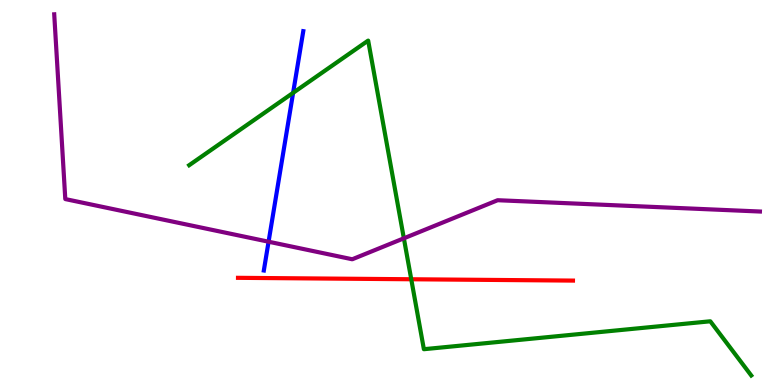[{'lines': ['blue', 'red'], 'intersections': []}, {'lines': ['green', 'red'], 'intersections': [{'x': 5.31, 'y': 2.75}]}, {'lines': ['purple', 'red'], 'intersections': []}, {'lines': ['blue', 'green'], 'intersections': [{'x': 3.78, 'y': 7.59}]}, {'lines': ['blue', 'purple'], 'intersections': [{'x': 3.47, 'y': 3.72}]}, {'lines': ['green', 'purple'], 'intersections': [{'x': 5.21, 'y': 3.81}]}]